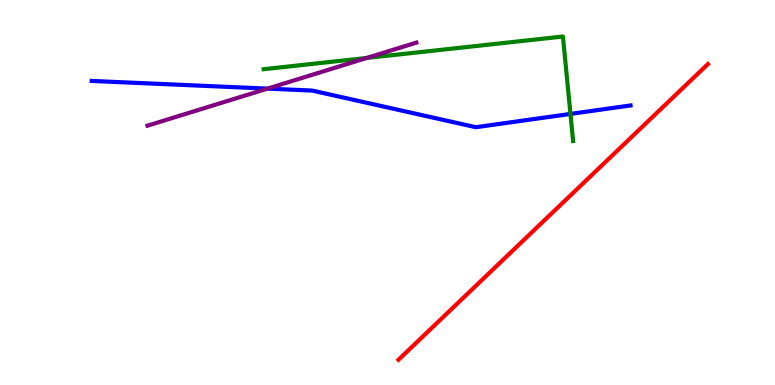[{'lines': ['blue', 'red'], 'intersections': []}, {'lines': ['green', 'red'], 'intersections': []}, {'lines': ['purple', 'red'], 'intersections': []}, {'lines': ['blue', 'green'], 'intersections': [{'x': 7.36, 'y': 7.04}]}, {'lines': ['blue', 'purple'], 'intersections': [{'x': 3.45, 'y': 7.7}]}, {'lines': ['green', 'purple'], 'intersections': [{'x': 4.73, 'y': 8.49}]}]